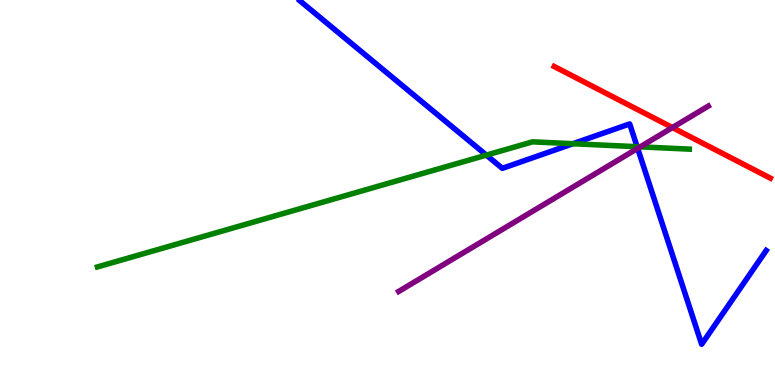[{'lines': ['blue', 'red'], 'intersections': []}, {'lines': ['green', 'red'], 'intersections': []}, {'lines': ['purple', 'red'], 'intersections': [{'x': 8.68, 'y': 6.69}]}, {'lines': ['blue', 'green'], 'intersections': [{'x': 6.28, 'y': 5.97}, {'x': 7.39, 'y': 6.27}, {'x': 8.22, 'y': 6.19}]}, {'lines': ['blue', 'purple'], 'intersections': [{'x': 8.23, 'y': 6.15}]}, {'lines': ['green', 'purple'], 'intersections': [{'x': 8.26, 'y': 6.19}]}]